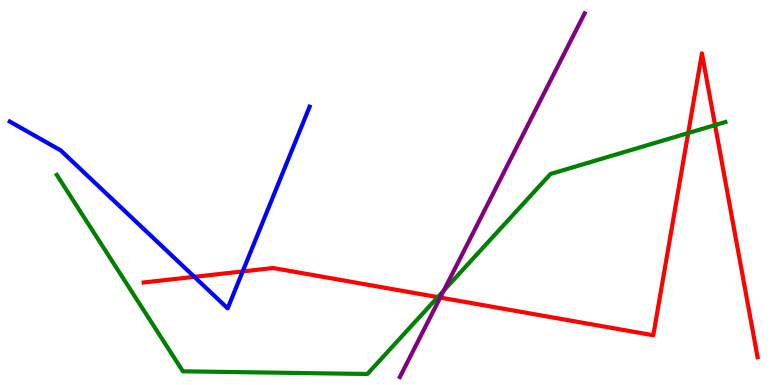[{'lines': ['blue', 'red'], 'intersections': [{'x': 2.51, 'y': 2.81}, {'x': 3.13, 'y': 2.95}]}, {'lines': ['green', 'red'], 'intersections': [{'x': 5.65, 'y': 2.28}, {'x': 8.88, 'y': 6.54}, {'x': 9.23, 'y': 6.75}]}, {'lines': ['purple', 'red'], 'intersections': [{'x': 5.68, 'y': 2.27}]}, {'lines': ['blue', 'green'], 'intersections': []}, {'lines': ['blue', 'purple'], 'intersections': []}, {'lines': ['green', 'purple'], 'intersections': [{'x': 5.73, 'y': 2.45}]}]